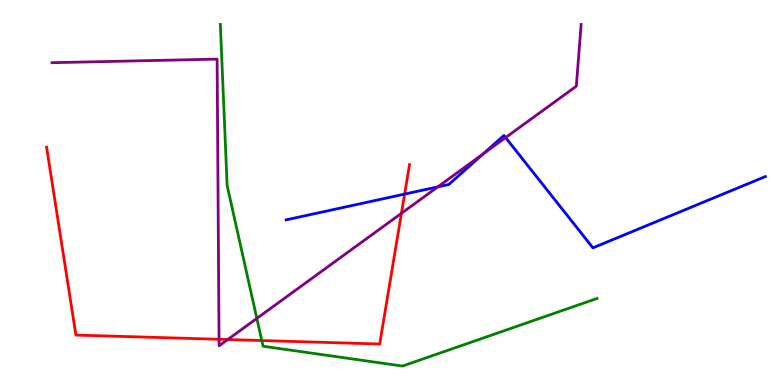[{'lines': ['blue', 'red'], 'intersections': [{'x': 5.22, 'y': 4.96}]}, {'lines': ['green', 'red'], 'intersections': [{'x': 3.38, 'y': 1.15}]}, {'lines': ['purple', 'red'], 'intersections': [{'x': 2.83, 'y': 1.19}, {'x': 2.94, 'y': 1.18}, {'x': 5.18, 'y': 4.46}]}, {'lines': ['blue', 'green'], 'intersections': []}, {'lines': ['blue', 'purple'], 'intersections': [{'x': 5.65, 'y': 5.15}, {'x': 6.24, 'y': 6.01}, {'x': 6.52, 'y': 6.43}]}, {'lines': ['green', 'purple'], 'intersections': [{'x': 3.31, 'y': 1.73}]}]